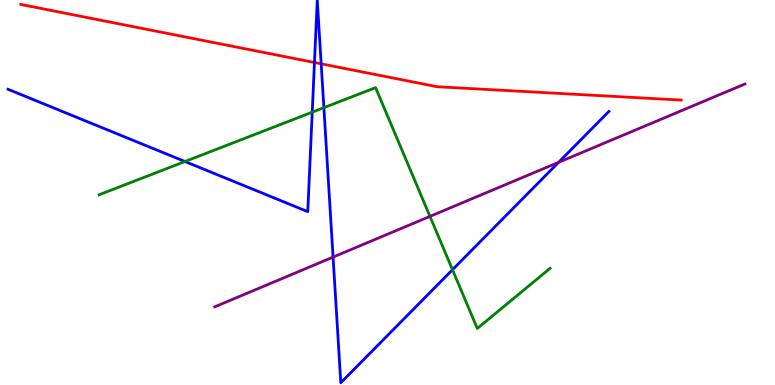[{'lines': ['blue', 'red'], 'intersections': [{'x': 4.06, 'y': 8.38}, {'x': 4.14, 'y': 8.34}]}, {'lines': ['green', 'red'], 'intersections': []}, {'lines': ['purple', 'red'], 'intersections': []}, {'lines': ['blue', 'green'], 'intersections': [{'x': 2.39, 'y': 5.8}, {'x': 4.03, 'y': 7.09}, {'x': 4.18, 'y': 7.2}, {'x': 5.84, 'y': 2.99}]}, {'lines': ['blue', 'purple'], 'intersections': [{'x': 4.3, 'y': 3.32}, {'x': 7.21, 'y': 5.78}]}, {'lines': ['green', 'purple'], 'intersections': [{'x': 5.55, 'y': 4.38}]}]